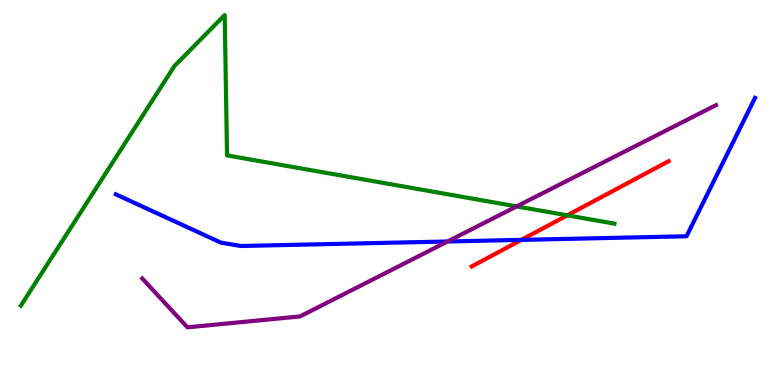[{'lines': ['blue', 'red'], 'intersections': [{'x': 6.73, 'y': 3.77}]}, {'lines': ['green', 'red'], 'intersections': [{'x': 7.32, 'y': 4.41}]}, {'lines': ['purple', 'red'], 'intersections': []}, {'lines': ['blue', 'green'], 'intersections': []}, {'lines': ['blue', 'purple'], 'intersections': [{'x': 5.78, 'y': 3.73}]}, {'lines': ['green', 'purple'], 'intersections': [{'x': 6.67, 'y': 4.64}]}]